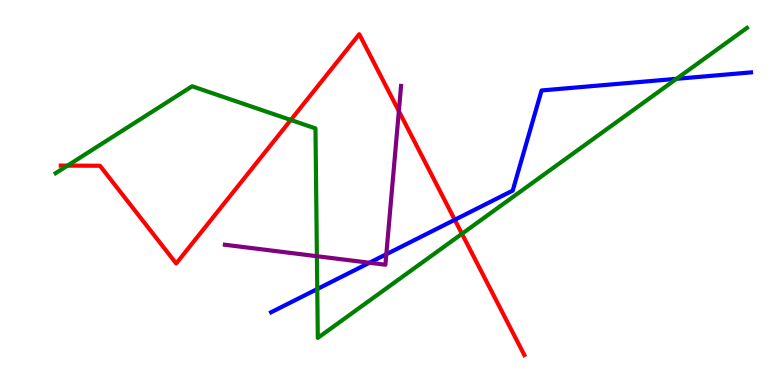[{'lines': ['blue', 'red'], 'intersections': [{'x': 5.87, 'y': 4.29}]}, {'lines': ['green', 'red'], 'intersections': [{'x': 0.871, 'y': 5.7}, {'x': 3.75, 'y': 6.88}, {'x': 5.96, 'y': 3.93}]}, {'lines': ['purple', 'red'], 'intersections': [{'x': 5.15, 'y': 7.11}]}, {'lines': ['blue', 'green'], 'intersections': [{'x': 4.09, 'y': 2.49}, {'x': 8.73, 'y': 7.95}]}, {'lines': ['blue', 'purple'], 'intersections': [{'x': 4.77, 'y': 3.18}, {'x': 4.98, 'y': 3.4}]}, {'lines': ['green', 'purple'], 'intersections': [{'x': 4.09, 'y': 3.35}]}]